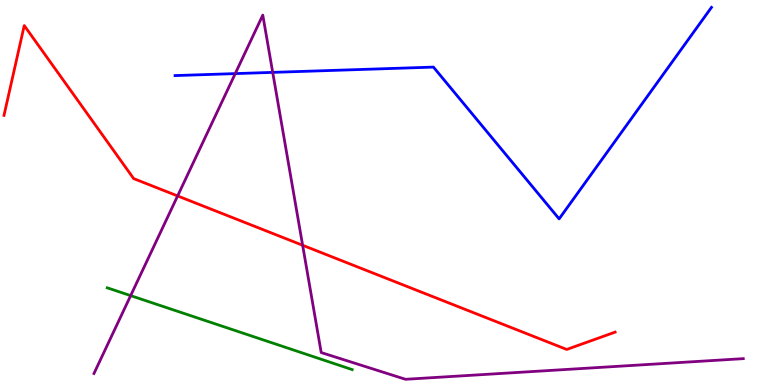[{'lines': ['blue', 'red'], 'intersections': []}, {'lines': ['green', 'red'], 'intersections': []}, {'lines': ['purple', 'red'], 'intersections': [{'x': 2.29, 'y': 4.91}, {'x': 3.9, 'y': 3.63}]}, {'lines': ['blue', 'green'], 'intersections': []}, {'lines': ['blue', 'purple'], 'intersections': [{'x': 3.04, 'y': 8.09}, {'x': 3.52, 'y': 8.12}]}, {'lines': ['green', 'purple'], 'intersections': [{'x': 1.69, 'y': 2.32}]}]